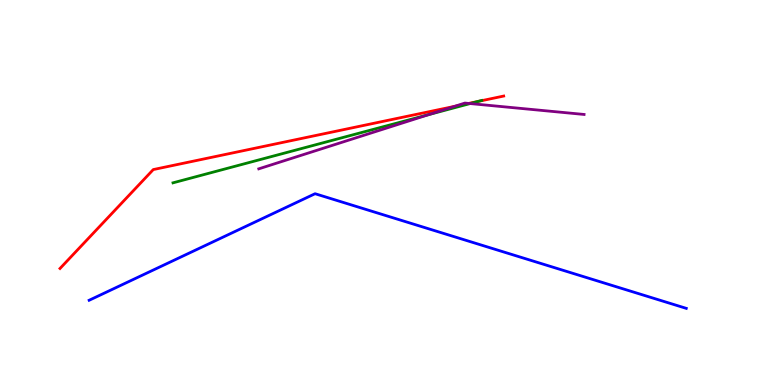[{'lines': ['blue', 'red'], 'intersections': []}, {'lines': ['green', 'red'], 'intersections': [{'x': 6.17, 'y': 7.37}]}, {'lines': ['purple', 'red'], 'intersections': [{'x': 5.87, 'y': 7.24}, {'x': 6.05, 'y': 7.31}]}, {'lines': ['blue', 'green'], 'intersections': []}, {'lines': ['blue', 'purple'], 'intersections': []}, {'lines': ['green', 'purple'], 'intersections': [{'x': 5.53, 'y': 7.02}, {'x': 6.07, 'y': 7.31}]}]